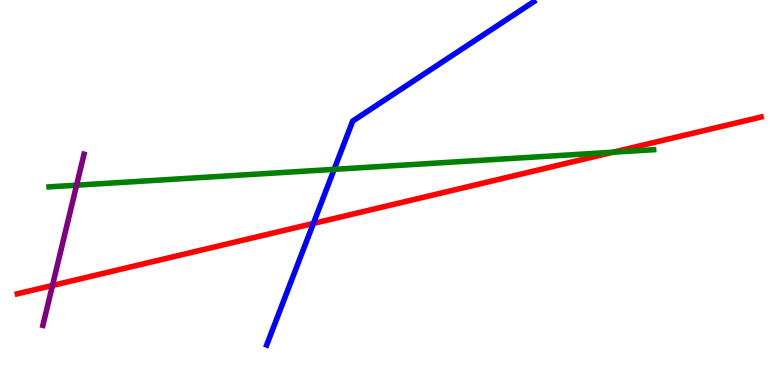[{'lines': ['blue', 'red'], 'intersections': [{'x': 4.04, 'y': 4.2}]}, {'lines': ['green', 'red'], 'intersections': [{'x': 7.91, 'y': 6.05}]}, {'lines': ['purple', 'red'], 'intersections': [{'x': 0.677, 'y': 2.59}]}, {'lines': ['blue', 'green'], 'intersections': [{'x': 4.31, 'y': 5.6}]}, {'lines': ['blue', 'purple'], 'intersections': []}, {'lines': ['green', 'purple'], 'intersections': [{'x': 0.988, 'y': 5.19}]}]